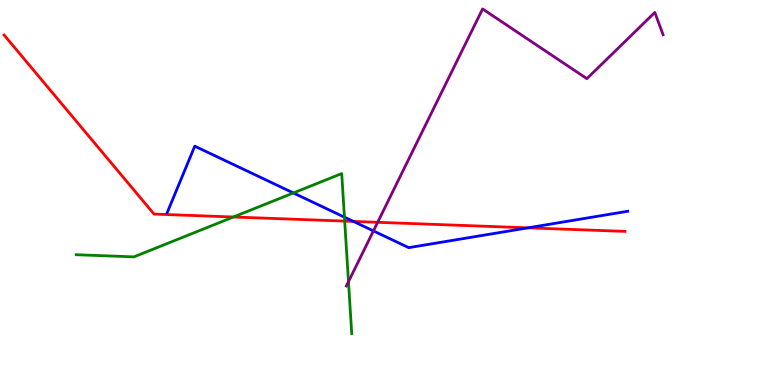[{'lines': ['blue', 'red'], 'intersections': [{'x': 4.56, 'y': 4.25}, {'x': 6.81, 'y': 4.08}]}, {'lines': ['green', 'red'], 'intersections': [{'x': 3.01, 'y': 4.36}, {'x': 4.45, 'y': 4.26}]}, {'lines': ['purple', 'red'], 'intersections': [{'x': 4.87, 'y': 4.23}]}, {'lines': ['blue', 'green'], 'intersections': [{'x': 3.79, 'y': 4.99}, {'x': 4.44, 'y': 4.36}]}, {'lines': ['blue', 'purple'], 'intersections': [{'x': 4.82, 'y': 4.0}]}, {'lines': ['green', 'purple'], 'intersections': [{'x': 4.5, 'y': 2.68}]}]